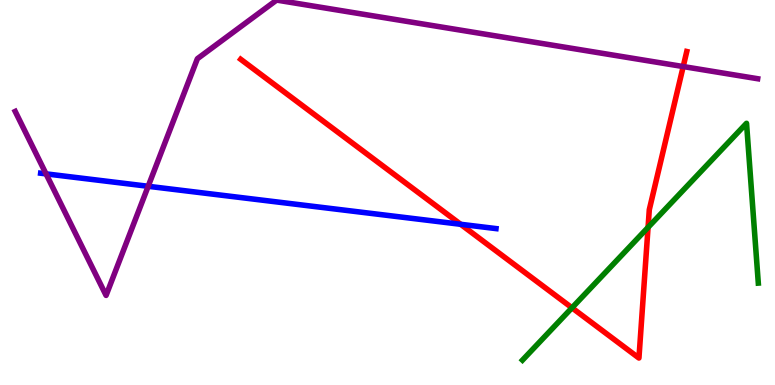[{'lines': ['blue', 'red'], 'intersections': [{'x': 5.94, 'y': 4.17}]}, {'lines': ['green', 'red'], 'intersections': [{'x': 7.38, 'y': 2.0}, {'x': 8.36, 'y': 4.09}]}, {'lines': ['purple', 'red'], 'intersections': [{'x': 8.82, 'y': 8.27}]}, {'lines': ['blue', 'green'], 'intersections': []}, {'lines': ['blue', 'purple'], 'intersections': [{'x': 0.594, 'y': 5.48}, {'x': 1.91, 'y': 5.16}]}, {'lines': ['green', 'purple'], 'intersections': []}]